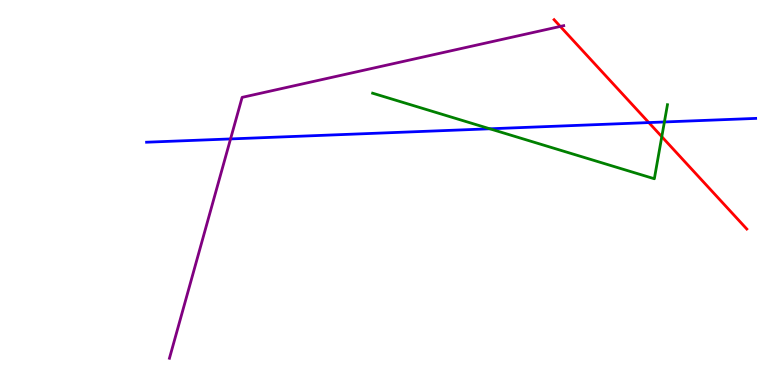[{'lines': ['blue', 'red'], 'intersections': [{'x': 8.37, 'y': 6.82}]}, {'lines': ['green', 'red'], 'intersections': [{'x': 8.54, 'y': 6.45}]}, {'lines': ['purple', 'red'], 'intersections': [{'x': 7.23, 'y': 9.31}]}, {'lines': ['blue', 'green'], 'intersections': [{'x': 6.32, 'y': 6.65}, {'x': 8.57, 'y': 6.83}]}, {'lines': ['blue', 'purple'], 'intersections': [{'x': 2.97, 'y': 6.39}]}, {'lines': ['green', 'purple'], 'intersections': []}]